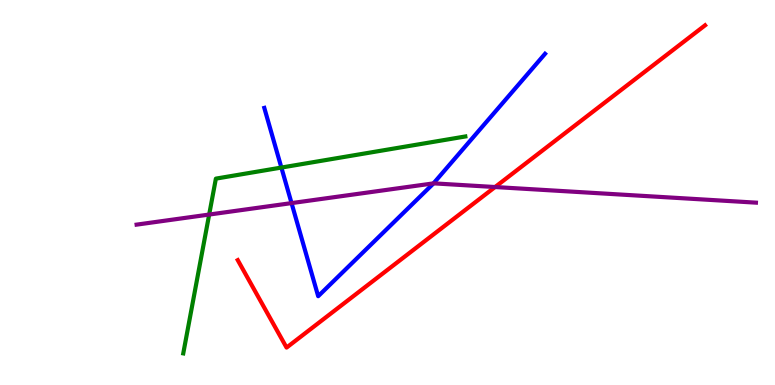[{'lines': ['blue', 'red'], 'intersections': []}, {'lines': ['green', 'red'], 'intersections': []}, {'lines': ['purple', 'red'], 'intersections': [{'x': 6.39, 'y': 5.14}]}, {'lines': ['blue', 'green'], 'intersections': [{'x': 3.63, 'y': 5.65}]}, {'lines': ['blue', 'purple'], 'intersections': [{'x': 3.76, 'y': 4.72}, {'x': 5.59, 'y': 5.24}]}, {'lines': ['green', 'purple'], 'intersections': [{'x': 2.7, 'y': 4.43}]}]